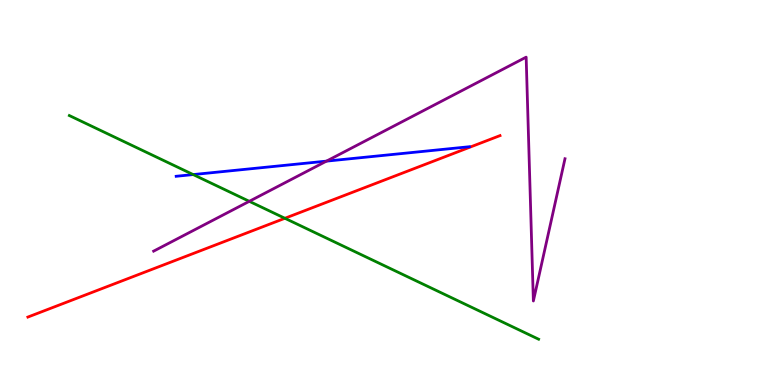[{'lines': ['blue', 'red'], 'intersections': []}, {'lines': ['green', 'red'], 'intersections': [{'x': 3.68, 'y': 4.33}]}, {'lines': ['purple', 'red'], 'intersections': []}, {'lines': ['blue', 'green'], 'intersections': [{'x': 2.49, 'y': 5.47}]}, {'lines': ['blue', 'purple'], 'intersections': [{'x': 4.21, 'y': 5.81}]}, {'lines': ['green', 'purple'], 'intersections': [{'x': 3.22, 'y': 4.77}]}]